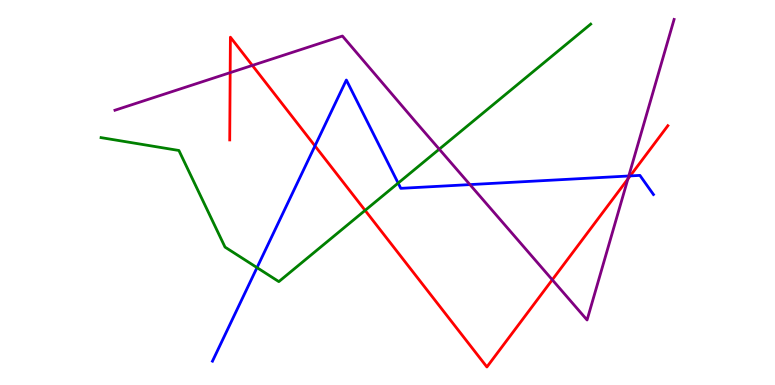[{'lines': ['blue', 'red'], 'intersections': [{'x': 4.06, 'y': 6.21}, {'x': 8.13, 'y': 5.43}]}, {'lines': ['green', 'red'], 'intersections': [{'x': 4.71, 'y': 4.54}]}, {'lines': ['purple', 'red'], 'intersections': [{'x': 2.97, 'y': 8.11}, {'x': 3.26, 'y': 8.3}, {'x': 7.13, 'y': 2.73}, {'x': 8.1, 'y': 5.35}]}, {'lines': ['blue', 'green'], 'intersections': [{'x': 3.32, 'y': 3.05}, {'x': 5.14, 'y': 5.24}]}, {'lines': ['blue', 'purple'], 'intersections': [{'x': 6.06, 'y': 5.21}, {'x': 8.11, 'y': 5.43}]}, {'lines': ['green', 'purple'], 'intersections': [{'x': 5.67, 'y': 6.13}]}]